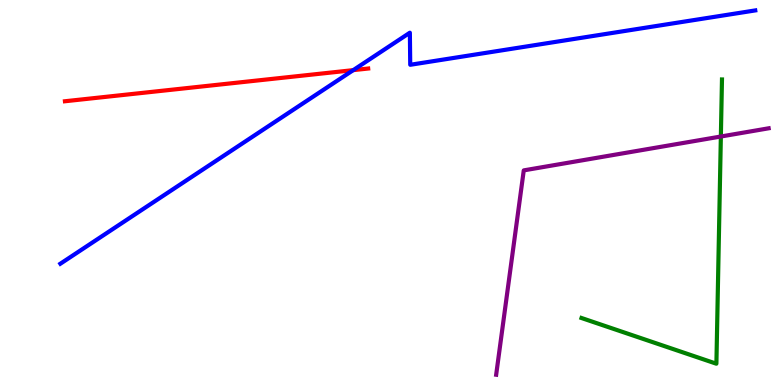[{'lines': ['blue', 'red'], 'intersections': [{'x': 4.56, 'y': 8.18}]}, {'lines': ['green', 'red'], 'intersections': []}, {'lines': ['purple', 'red'], 'intersections': []}, {'lines': ['blue', 'green'], 'intersections': []}, {'lines': ['blue', 'purple'], 'intersections': []}, {'lines': ['green', 'purple'], 'intersections': [{'x': 9.3, 'y': 6.45}]}]